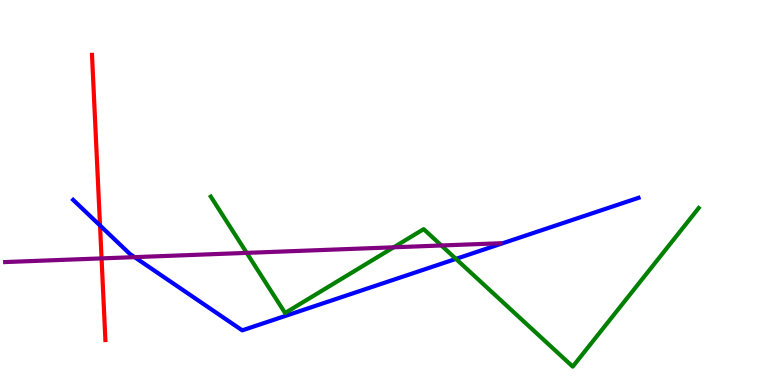[{'lines': ['blue', 'red'], 'intersections': [{'x': 1.29, 'y': 4.14}]}, {'lines': ['green', 'red'], 'intersections': []}, {'lines': ['purple', 'red'], 'intersections': [{'x': 1.31, 'y': 3.29}]}, {'lines': ['blue', 'green'], 'intersections': [{'x': 5.88, 'y': 3.28}]}, {'lines': ['blue', 'purple'], 'intersections': [{'x': 1.74, 'y': 3.32}]}, {'lines': ['green', 'purple'], 'intersections': [{'x': 3.18, 'y': 3.43}, {'x': 5.08, 'y': 3.58}, {'x': 5.7, 'y': 3.62}]}]